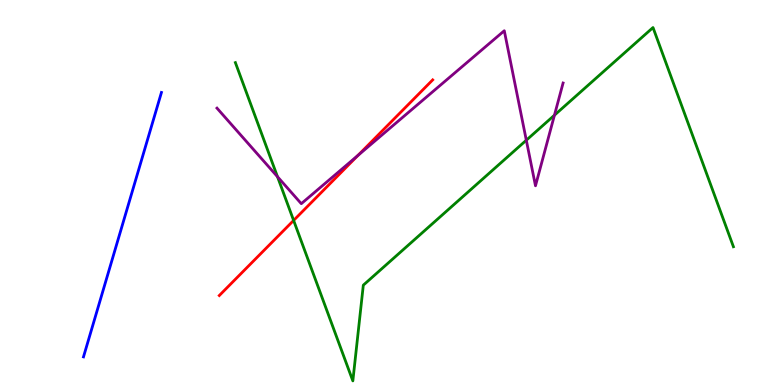[{'lines': ['blue', 'red'], 'intersections': []}, {'lines': ['green', 'red'], 'intersections': [{'x': 3.79, 'y': 4.27}]}, {'lines': ['purple', 'red'], 'intersections': [{'x': 4.62, 'y': 5.96}]}, {'lines': ['blue', 'green'], 'intersections': []}, {'lines': ['blue', 'purple'], 'intersections': []}, {'lines': ['green', 'purple'], 'intersections': [{'x': 3.58, 'y': 5.41}, {'x': 6.79, 'y': 6.36}, {'x': 7.15, 'y': 7.01}]}]